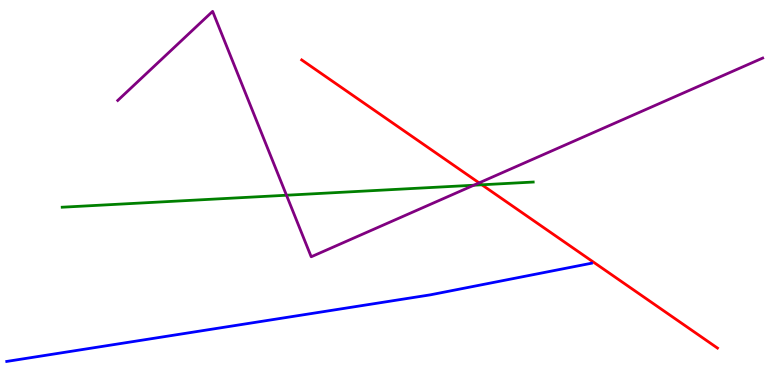[{'lines': ['blue', 'red'], 'intersections': []}, {'lines': ['green', 'red'], 'intersections': [{'x': 6.22, 'y': 5.2}]}, {'lines': ['purple', 'red'], 'intersections': [{'x': 6.18, 'y': 5.25}]}, {'lines': ['blue', 'green'], 'intersections': []}, {'lines': ['blue', 'purple'], 'intersections': []}, {'lines': ['green', 'purple'], 'intersections': [{'x': 3.7, 'y': 4.93}, {'x': 6.11, 'y': 5.19}]}]